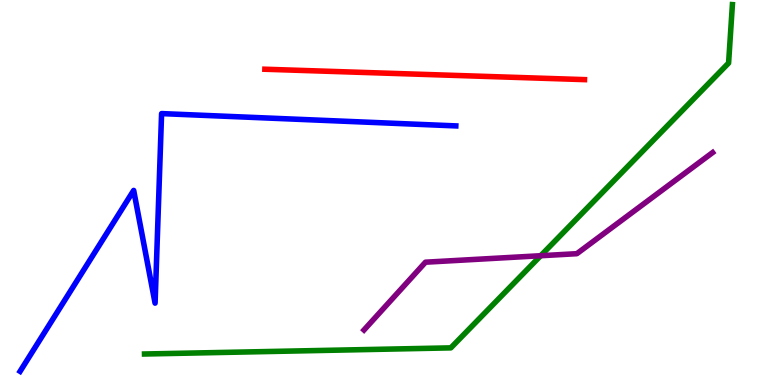[{'lines': ['blue', 'red'], 'intersections': []}, {'lines': ['green', 'red'], 'intersections': []}, {'lines': ['purple', 'red'], 'intersections': []}, {'lines': ['blue', 'green'], 'intersections': []}, {'lines': ['blue', 'purple'], 'intersections': []}, {'lines': ['green', 'purple'], 'intersections': [{'x': 6.98, 'y': 3.36}]}]